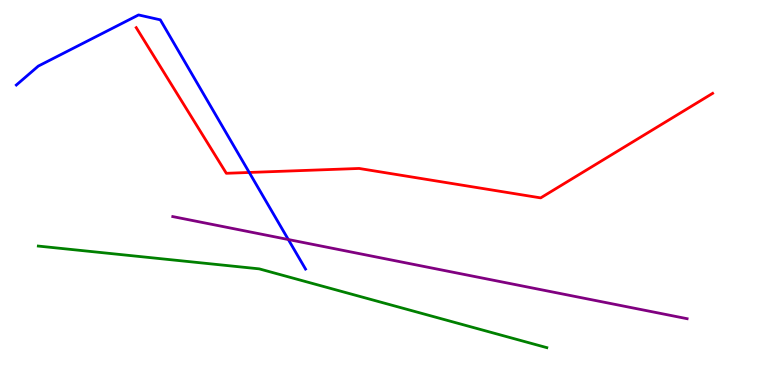[{'lines': ['blue', 'red'], 'intersections': [{'x': 3.22, 'y': 5.52}]}, {'lines': ['green', 'red'], 'intersections': []}, {'lines': ['purple', 'red'], 'intersections': []}, {'lines': ['blue', 'green'], 'intersections': []}, {'lines': ['blue', 'purple'], 'intersections': [{'x': 3.72, 'y': 3.78}]}, {'lines': ['green', 'purple'], 'intersections': []}]